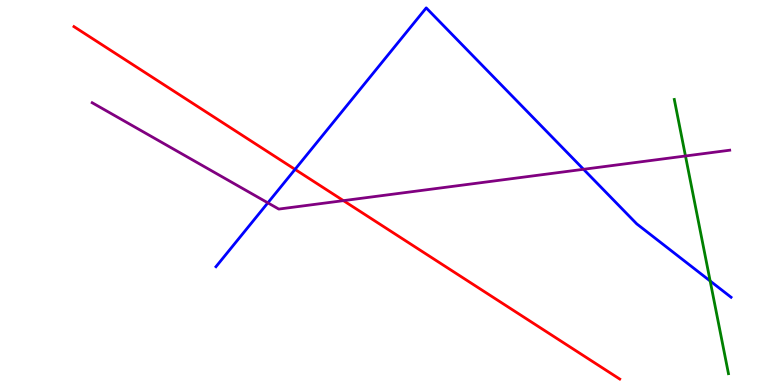[{'lines': ['blue', 'red'], 'intersections': [{'x': 3.81, 'y': 5.6}]}, {'lines': ['green', 'red'], 'intersections': []}, {'lines': ['purple', 'red'], 'intersections': [{'x': 4.43, 'y': 4.79}]}, {'lines': ['blue', 'green'], 'intersections': [{'x': 9.16, 'y': 2.7}]}, {'lines': ['blue', 'purple'], 'intersections': [{'x': 3.46, 'y': 4.73}, {'x': 7.53, 'y': 5.6}]}, {'lines': ['green', 'purple'], 'intersections': [{'x': 8.84, 'y': 5.95}]}]